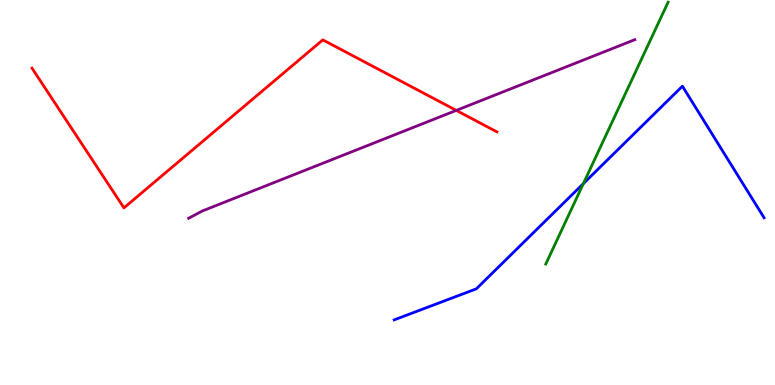[{'lines': ['blue', 'red'], 'intersections': []}, {'lines': ['green', 'red'], 'intersections': []}, {'lines': ['purple', 'red'], 'intersections': [{'x': 5.89, 'y': 7.13}]}, {'lines': ['blue', 'green'], 'intersections': [{'x': 7.53, 'y': 5.23}]}, {'lines': ['blue', 'purple'], 'intersections': []}, {'lines': ['green', 'purple'], 'intersections': []}]